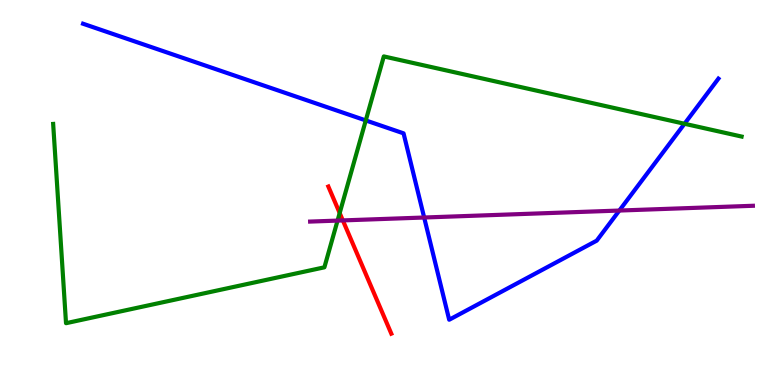[{'lines': ['blue', 'red'], 'intersections': []}, {'lines': ['green', 'red'], 'intersections': [{'x': 4.38, 'y': 4.47}]}, {'lines': ['purple', 'red'], 'intersections': [{'x': 4.42, 'y': 4.28}]}, {'lines': ['blue', 'green'], 'intersections': [{'x': 4.72, 'y': 6.87}, {'x': 8.83, 'y': 6.79}]}, {'lines': ['blue', 'purple'], 'intersections': [{'x': 5.47, 'y': 4.35}, {'x': 7.99, 'y': 4.53}]}, {'lines': ['green', 'purple'], 'intersections': [{'x': 4.36, 'y': 4.27}]}]